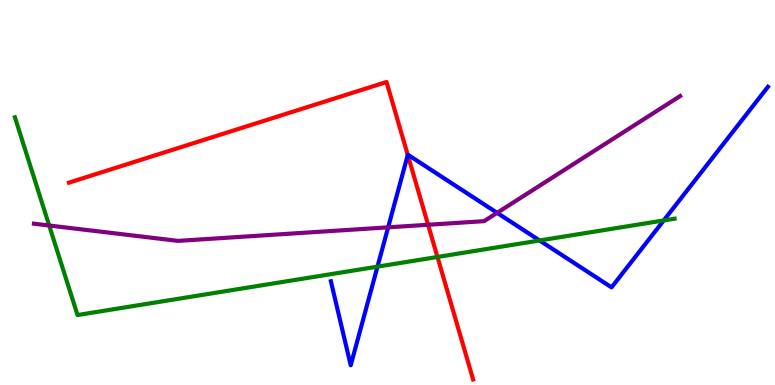[{'lines': ['blue', 'red'], 'intersections': [{'x': 5.26, 'y': 5.97}]}, {'lines': ['green', 'red'], 'intersections': [{'x': 5.64, 'y': 3.33}]}, {'lines': ['purple', 'red'], 'intersections': [{'x': 5.52, 'y': 4.16}]}, {'lines': ['blue', 'green'], 'intersections': [{'x': 4.87, 'y': 3.07}, {'x': 6.96, 'y': 3.75}, {'x': 8.56, 'y': 4.27}]}, {'lines': ['blue', 'purple'], 'intersections': [{'x': 5.01, 'y': 4.1}, {'x': 6.41, 'y': 4.47}]}, {'lines': ['green', 'purple'], 'intersections': [{'x': 0.635, 'y': 4.14}]}]